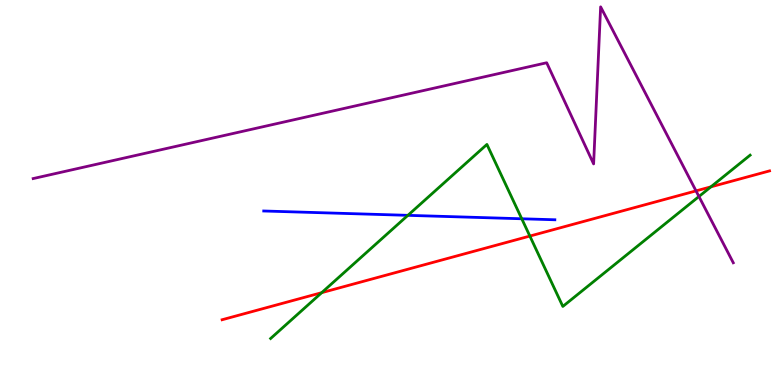[{'lines': ['blue', 'red'], 'intersections': []}, {'lines': ['green', 'red'], 'intersections': [{'x': 4.15, 'y': 2.4}, {'x': 6.84, 'y': 3.87}, {'x': 9.17, 'y': 5.15}]}, {'lines': ['purple', 'red'], 'intersections': [{'x': 8.98, 'y': 5.04}]}, {'lines': ['blue', 'green'], 'intersections': [{'x': 5.26, 'y': 4.41}, {'x': 6.73, 'y': 4.32}]}, {'lines': ['blue', 'purple'], 'intersections': []}, {'lines': ['green', 'purple'], 'intersections': [{'x': 9.02, 'y': 4.9}]}]